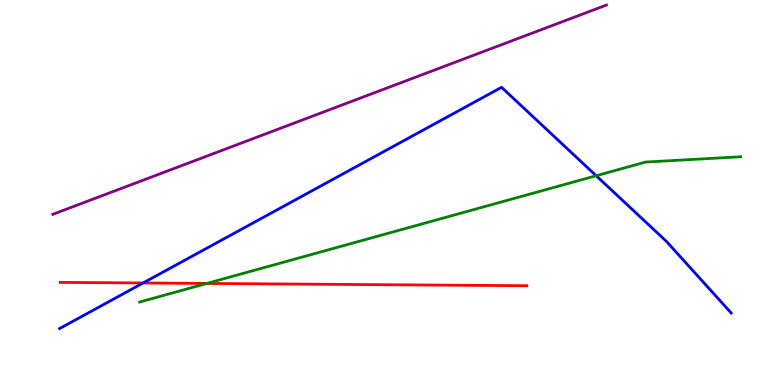[{'lines': ['blue', 'red'], 'intersections': [{'x': 1.85, 'y': 2.65}]}, {'lines': ['green', 'red'], 'intersections': [{'x': 2.67, 'y': 2.64}]}, {'lines': ['purple', 'red'], 'intersections': []}, {'lines': ['blue', 'green'], 'intersections': [{'x': 7.69, 'y': 5.44}]}, {'lines': ['blue', 'purple'], 'intersections': []}, {'lines': ['green', 'purple'], 'intersections': []}]